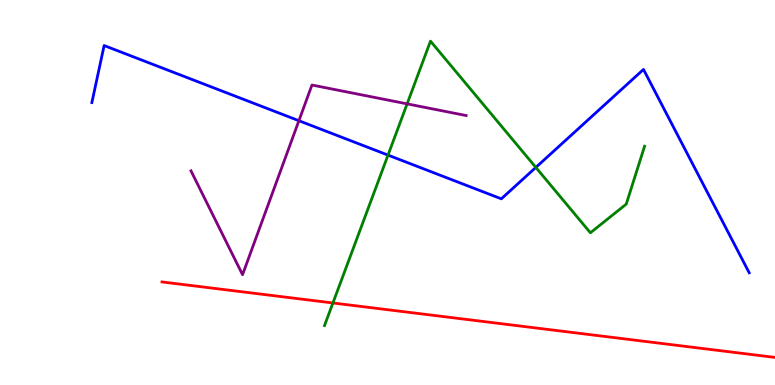[{'lines': ['blue', 'red'], 'intersections': []}, {'lines': ['green', 'red'], 'intersections': [{'x': 4.3, 'y': 2.13}]}, {'lines': ['purple', 'red'], 'intersections': []}, {'lines': ['blue', 'green'], 'intersections': [{'x': 5.01, 'y': 5.97}, {'x': 6.91, 'y': 5.65}]}, {'lines': ['blue', 'purple'], 'intersections': [{'x': 3.86, 'y': 6.86}]}, {'lines': ['green', 'purple'], 'intersections': [{'x': 5.25, 'y': 7.3}]}]